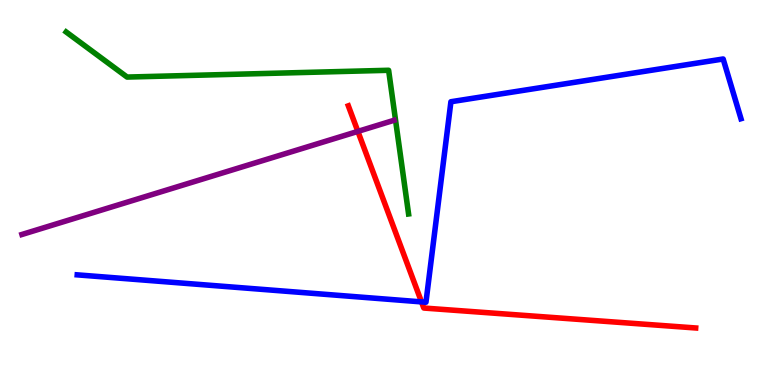[{'lines': ['blue', 'red'], 'intersections': [{'x': 5.44, 'y': 2.16}]}, {'lines': ['green', 'red'], 'intersections': []}, {'lines': ['purple', 'red'], 'intersections': [{'x': 4.62, 'y': 6.59}]}, {'lines': ['blue', 'green'], 'intersections': []}, {'lines': ['blue', 'purple'], 'intersections': []}, {'lines': ['green', 'purple'], 'intersections': []}]